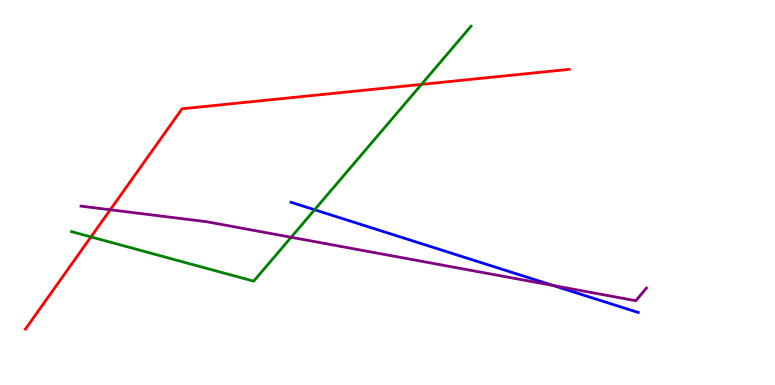[{'lines': ['blue', 'red'], 'intersections': []}, {'lines': ['green', 'red'], 'intersections': [{'x': 1.17, 'y': 3.85}, {'x': 5.44, 'y': 7.81}]}, {'lines': ['purple', 'red'], 'intersections': [{'x': 1.42, 'y': 4.55}]}, {'lines': ['blue', 'green'], 'intersections': [{'x': 4.06, 'y': 4.55}]}, {'lines': ['blue', 'purple'], 'intersections': [{'x': 7.14, 'y': 2.58}]}, {'lines': ['green', 'purple'], 'intersections': [{'x': 3.76, 'y': 3.84}]}]